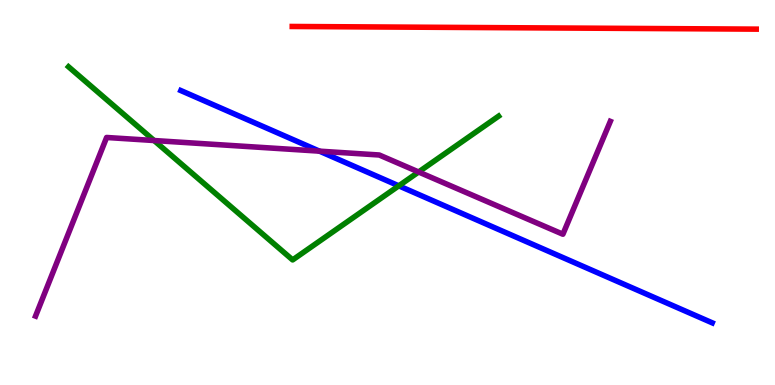[{'lines': ['blue', 'red'], 'intersections': []}, {'lines': ['green', 'red'], 'intersections': []}, {'lines': ['purple', 'red'], 'intersections': []}, {'lines': ['blue', 'green'], 'intersections': [{'x': 5.15, 'y': 5.17}]}, {'lines': ['blue', 'purple'], 'intersections': [{'x': 4.12, 'y': 6.07}]}, {'lines': ['green', 'purple'], 'intersections': [{'x': 1.99, 'y': 6.35}, {'x': 5.4, 'y': 5.53}]}]